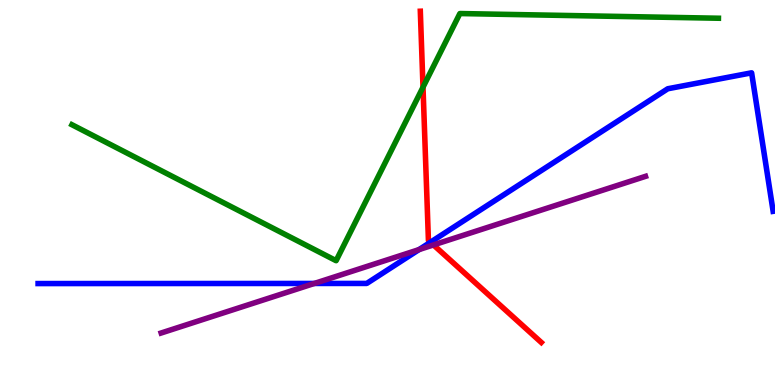[{'lines': ['blue', 'red'], 'intersections': [{'x': 5.55, 'y': 3.71}]}, {'lines': ['green', 'red'], 'intersections': [{'x': 5.46, 'y': 7.74}]}, {'lines': ['purple', 'red'], 'intersections': [{'x': 5.59, 'y': 3.64}]}, {'lines': ['blue', 'green'], 'intersections': []}, {'lines': ['blue', 'purple'], 'intersections': [{'x': 4.06, 'y': 2.64}, {'x': 5.41, 'y': 3.52}]}, {'lines': ['green', 'purple'], 'intersections': []}]